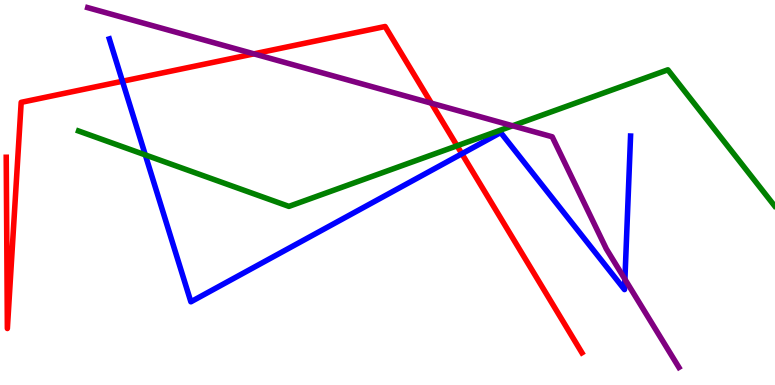[{'lines': ['blue', 'red'], 'intersections': [{'x': 1.58, 'y': 7.89}, {'x': 5.96, 'y': 6.01}]}, {'lines': ['green', 'red'], 'intersections': [{'x': 5.9, 'y': 6.21}]}, {'lines': ['purple', 'red'], 'intersections': [{'x': 3.28, 'y': 8.6}, {'x': 5.57, 'y': 7.32}]}, {'lines': ['blue', 'green'], 'intersections': [{'x': 1.87, 'y': 5.98}]}, {'lines': ['blue', 'purple'], 'intersections': [{'x': 8.06, 'y': 2.75}]}, {'lines': ['green', 'purple'], 'intersections': [{'x': 6.61, 'y': 6.73}]}]